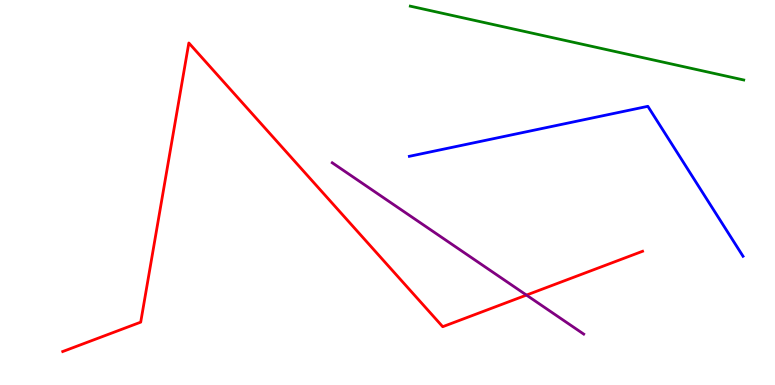[{'lines': ['blue', 'red'], 'intersections': []}, {'lines': ['green', 'red'], 'intersections': []}, {'lines': ['purple', 'red'], 'intersections': [{'x': 6.79, 'y': 2.34}]}, {'lines': ['blue', 'green'], 'intersections': []}, {'lines': ['blue', 'purple'], 'intersections': []}, {'lines': ['green', 'purple'], 'intersections': []}]